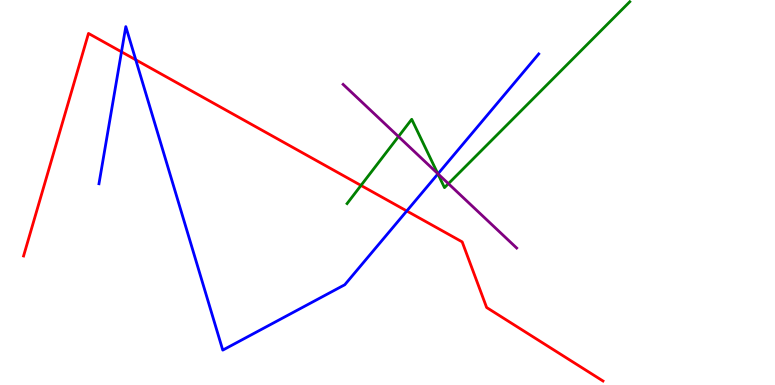[{'lines': ['blue', 'red'], 'intersections': [{'x': 1.57, 'y': 8.65}, {'x': 1.75, 'y': 8.45}, {'x': 5.25, 'y': 4.52}]}, {'lines': ['green', 'red'], 'intersections': [{'x': 4.66, 'y': 5.18}]}, {'lines': ['purple', 'red'], 'intersections': []}, {'lines': ['blue', 'green'], 'intersections': [{'x': 5.65, 'y': 5.48}]}, {'lines': ['blue', 'purple'], 'intersections': [{'x': 5.65, 'y': 5.48}]}, {'lines': ['green', 'purple'], 'intersections': [{'x': 5.14, 'y': 6.45}, {'x': 5.65, 'y': 5.49}, {'x': 5.79, 'y': 5.23}]}]